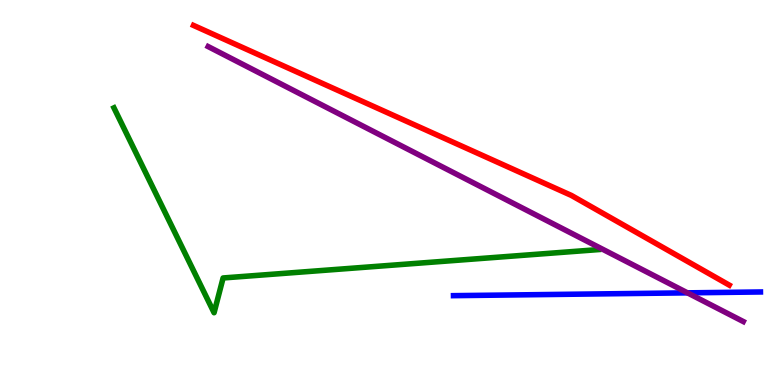[{'lines': ['blue', 'red'], 'intersections': []}, {'lines': ['green', 'red'], 'intersections': []}, {'lines': ['purple', 'red'], 'intersections': []}, {'lines': ['blue', 'green'], 'intersections': []}, {'lines': ['blue', 'purple'], 'intersections': [{'x': 8.87, 'y': 2.39}]}, {'lines': ['green', 'purple'], 'intersections': []}]